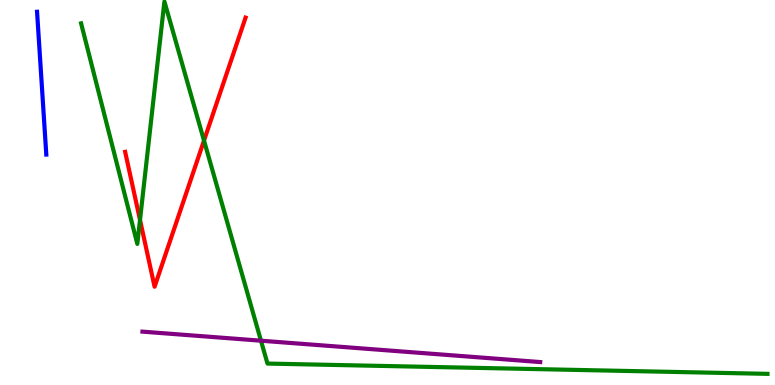[{'lines': ['blue', 'red'], 'intersections': []}, {'lines': ['green', 'red'], 'intersections': [{'x': 1.81, 'y': 4.29}, {'x': 2.63, 'y': 6.35}]}, {'lines': ['purple', 'red'], 'intersections': []}, {'lines': ['blue', 'green'], 'intersections': []}, {'lines': ['blue', 'purple'], 'intersections': []}, {'lines': ['green', 'purple'], 'intersections': [{'x': 3.37, 'y': 1.15}]}]